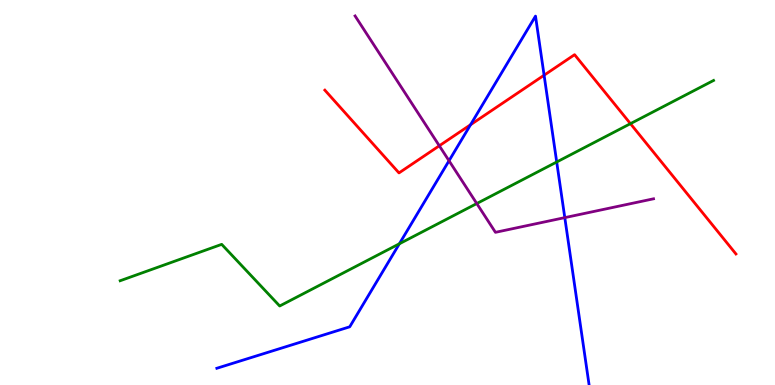[{'lines': ['blue', 'red'], 'intersections': [{'x': 6.07, 'y': 6.76}, {'x': 7.02, 'y': 8.05}]}, {'lines': ['green', 'red'], 'intersections': [{'x': 8.13, 'y': 6.79}]}, {'lines': ['purple', 'red'], 'intersections': [{'x': 5.67, 'y': 6.21}]}, {'lines': ['blue', 'green'], 'intersections': [{'x': 5.15, 'y': 3.67}, {'x': 7.18, 'y': 5.79}]}, {'lines': ['blue', 'purple'], 'intersections': [{'x': 5.79, 'y': 5.82}, {'x': 7.29, 'y': 4.35}]}, {'lines': ['green', 'purple'], 'intersections': [{'x': 6.15, 'y': 4.71}]}]